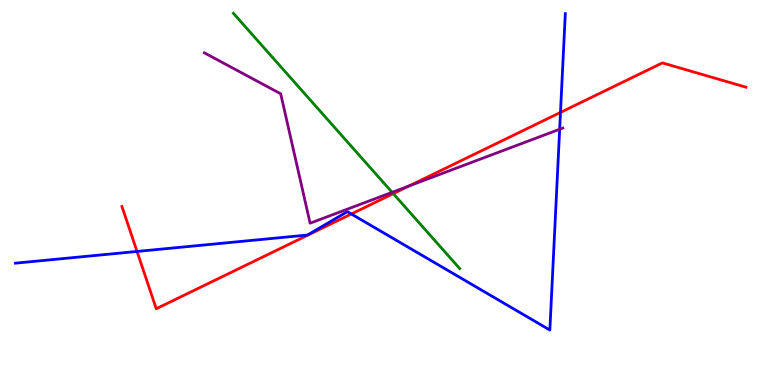[{'lines': ['blue', 'red'], 'intersections': [{'x': 1.77, 'y': 3.47}, {'x': 4.53, 'y': 4.44}, {'x': 7.23, 'y': 7.08}]}, {'lines': ['green', 'red'], 'intersections': [{'x': 5.07, 'y': 4.97}]}, {'lines': ['purple', 'red'], 'intersections': [{'x': 5.28, 'y': 5.17}]}, {'lines': ['blue', 'green'], 'intersections': []}, {'lines': ['blue', 'purple'], 'intersections': [{'x': 7.22, 'y': 6.64}]}, {'lines': ['green', 'purple'], 'intersections': [{'x': 5.06, 'y': 5.0}]}]